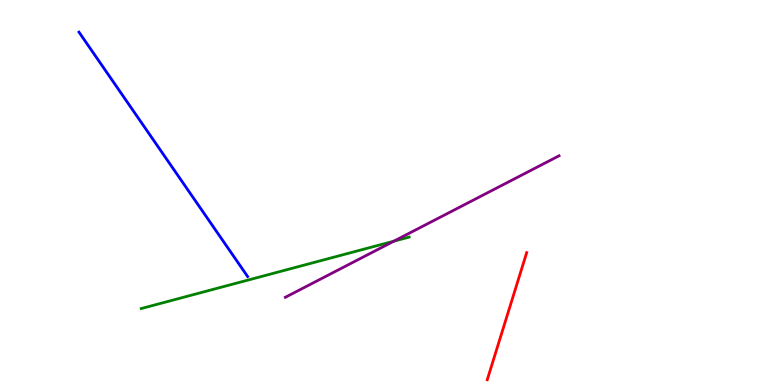[{'lines': ['blue', 'red'], 'intersections': []}, {'lines': ['green', 'red'], 'intersections': []}, {'lines': ['purple', 'red'], 'intersections': []}, {'lines': ['blue', 'green'], 'intersections': []}, {'lines': ['blue', 'purple'], 'intersections': []}, {'lines': ['green', 'purple'], 'intersections': [{'x': 5.08, 'y': 3.74}]}]